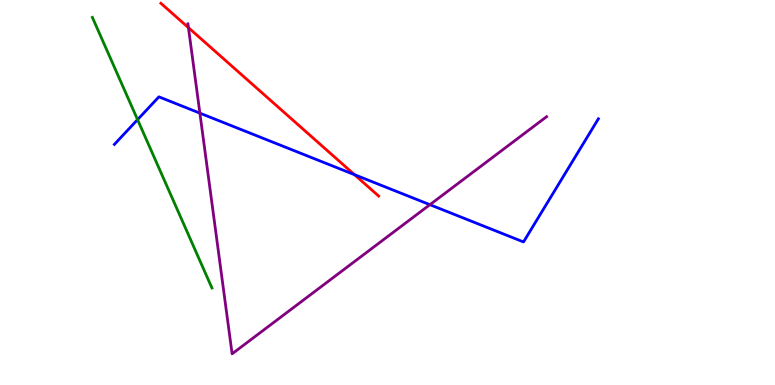[{'lines': ['blue', 'red'], 'intersections': [{'x': 4.57, 'y': 5.46}]}, {'lines': ['green', 'red'], 'intersections': []}, {'lines': ['purple', 'red'], 'intersections': [{'x': 2.43, 'y': 9.28}]}, {'lines': ['blue', 'green'], 'intersections': [{'x': 1.78, 'y': 6.89}]}, {'lines': ['blue', 'purple'], 'intersections': [{'x': 2.58, 'y': 7.06}, {'x': 5.55, 'y': 4.68}]}, {'lines': ['green', 'purple'], 'intersections': []}]